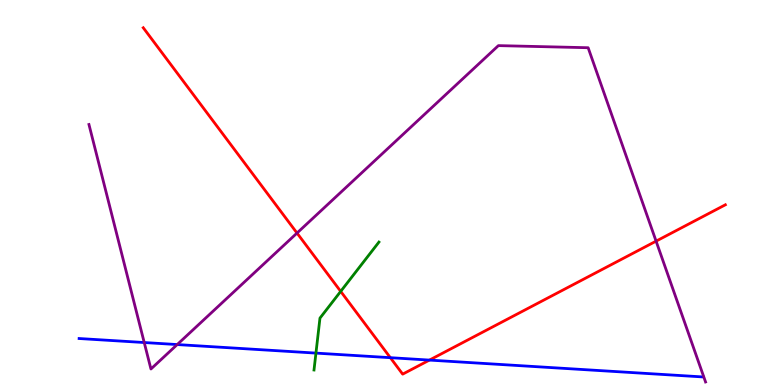[{'lines': ['blue', 'red'], 'intersections': [{'x': 5.04, 'y': 0.709}, {'x': 5.54, 'y': 0.647}]}, {'lines': ['green', 'red'], 'intersections': [{'x': 4.4, 'y': 2.43}]}, {'lines': ['purple', 'red'], 'intersections': [{'x': 3.83, 'y': 3.95}, {'x': 8.47, 'y': 3.74}]}, {'lines': ['blue', 'green'], 'intersections': [{'x': 4.08, 'y': 0.828}]}, {'lines': ['blue', 'purple'], 'intersections': [{'x': 1.86, 'y': 1.1}, {'x': 2.29, 'y': 1.05}]}, {'lines': ['green', 'purple'], 'intersections': []}]